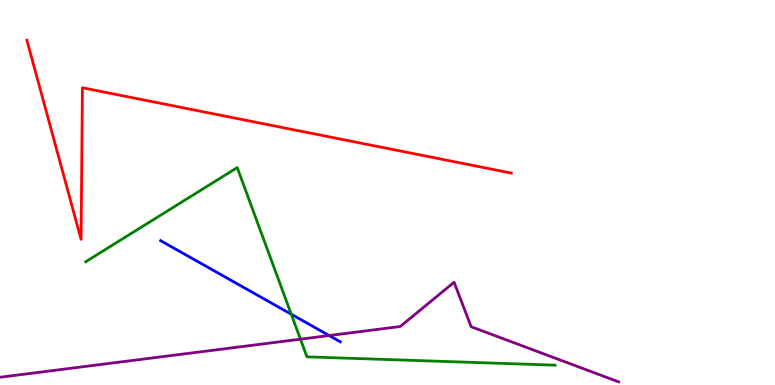[{'lines': ['blue', 'red'], 'intersections': []}, {'lines': ['green', 'red'], 'intersections': []}, {'lines': ['purple', 'red'], 'intersections': []}, {'lines': ['blue', 'green'], 'intersections': [{'x': 3.76, 'y': 1.84}]}, {'lines': ['blue', 'purple'], 'intersections': [{'x': 4.25, 'y': 1.28}]}, {'lines': ['green', 'purple'], 'intersections': [{'x': 3.88, 'y': 1.19}]}]